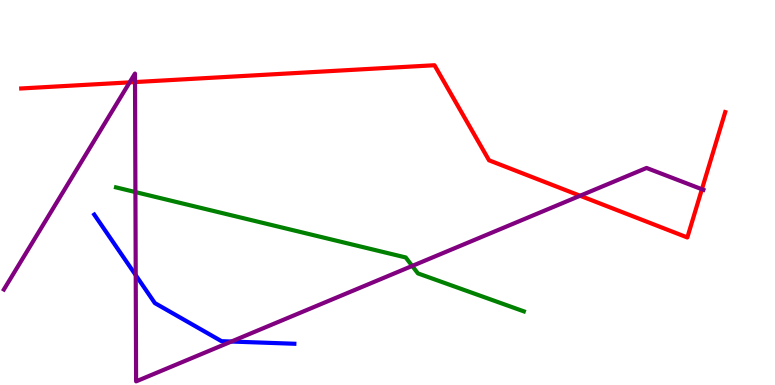[{'lines': ['blue', 'red'], 'intersections': []}, {'lines': ['green', 'red'], 'intersections': []}, {'lines': ['purple', 'red'], 'intersections': [{'x': 1.67, 'y': 7.86}, {'x': 1.74, 'y': 7.87}, {'x': 7.49, 'y': 4.92}, {'x': 9.06, 'y': 5.08}]}, {'lines': ['blue', 'green'], 'intersections': []}, {'lines': ['blue', 'purple'], 'intersections': [{'x': 1.75, 'y': 2.85}, {'x': 2.99, 'y': 1.13}]}, {'lines': ['green', 'purple'], 'intersections': [{'x': 1.75, 'y': 5.01}, {'x': 5.32, 'y': 3.09}]}]